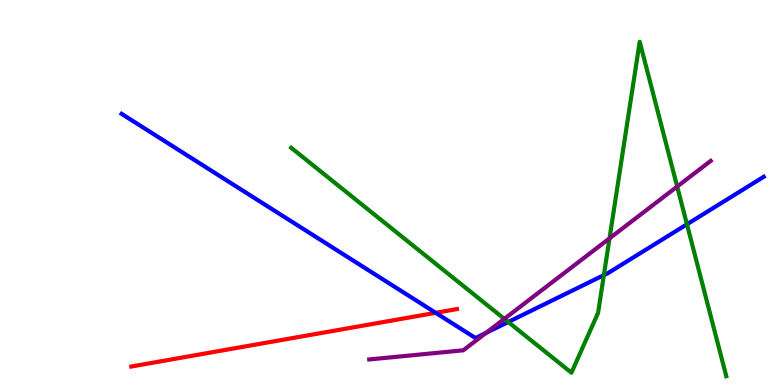[{'lines': ['blue', 'red'], 'intersections': [{'x': 5.62, 'y': 1.87}]}, {'lines': ['green', 'red'], 'intersections': []}, {'lines': ['purple', 'red'], 'intersections': []}, {'lines': ['blue', 'green'], 'intersections': [{'x': 6.56, 'y': 1.64}, {'x': 7.79, 'y': 2.85}, {'x': 8.86, 'y': 4.17}]}, {'lines': ['blue', 'purple'], 'intersections': [{'x': 6.27, 'y': 1.35}]}, {'lines': ['green', 'purple'], 'intersections': [{'x': 6.51, 'y': 1.72}, {'x': 7.86, 'y': 3.81}, {'x': 8.74, 'y': 5.15}]}]